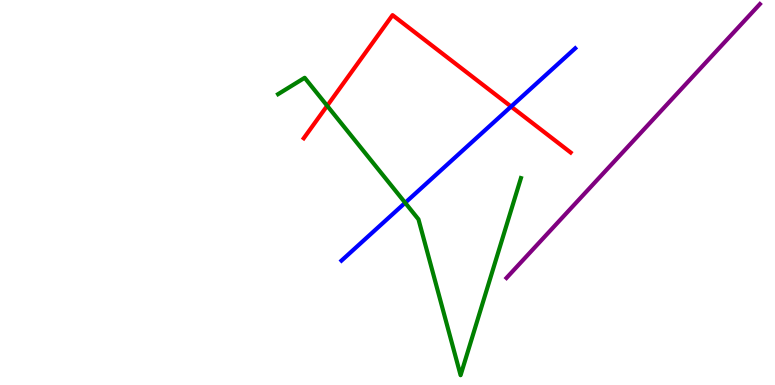[{'lines': ['blue', 'red'], 'intersections': [{'x': 6.59, 'y': 7.23}]}, {'lines': ['green', 'red'], 'intersections': [{'x': 4.22, 'y': 7.25}]}, {'lines': ['purple', 'red'], 'intersections': []}, {'lines': ['blue', 'green'], 'intersections': [{'x': 5.23, 'y': 4.73}]}, {'lines': ['blue', 'purple'], 'intersections': []}, {'lines': ['green', 'purple'], 'intersections': []}]